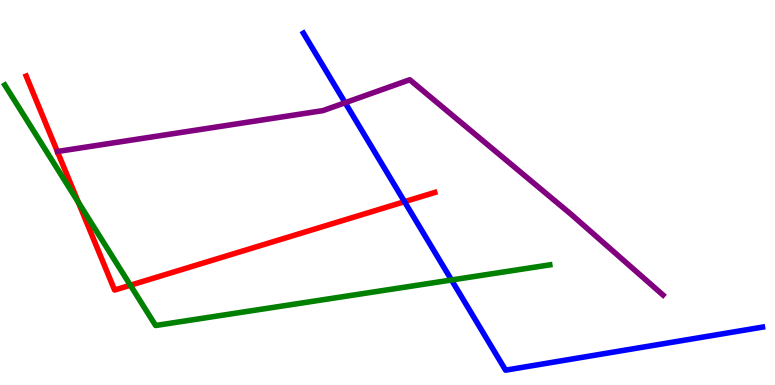[{'lines': ['blue', 'red'], 'intersections': [{'x': 5.22, 'y': 4.76}]}, {'lines': ['green', 'red'], 'intersections': [{'x': 1.01, 'y': 4.75}, {'x': 1.68, 'y': 2.59}]}, {'lines': ['purple', 'red'], 'intersections': []}, {'lines': ['blue', 'green'], 'intersections': [{'x': 5.83, 'y': 2.73}]}, {'lines': ['blue', 'purple'], 'intersections': [{'x': 4.45, 'y': 7.33}]}, {'lines': ['green', 'purple'], 'intersections': []}]